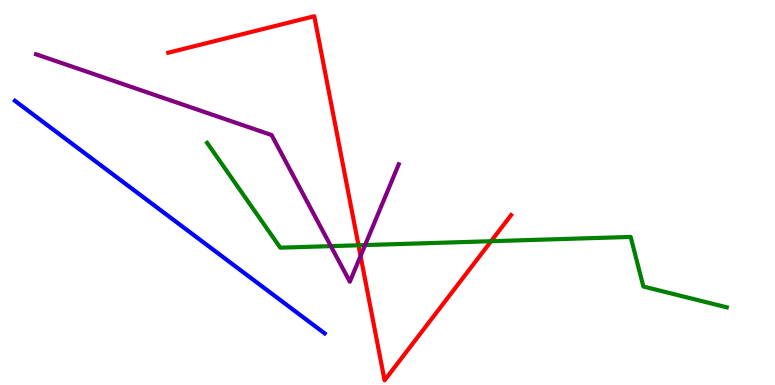[{'lines': ['blue', 'red'], 'intersections': []}, {'lines': ['green', 'red'], 'intersections': [{'x': 4.63, 'y': 3.63}, {'x': 6.34, 'y': 3.73}]}, {'lines': ['purple', 'red'], 'intersections': [{'x': 4.65, 'y': 3.35}]}, {'lines': ['blue', 'green'], 'intersections': []}, {'lines': ['blue', 'purple'], 'intersections': []}, {'lines': ['green', 'purple'], 'intersections': [{'x': 4.27, 'y': 3.61}, {'x': 4.71, 'y': 3.63}]}]